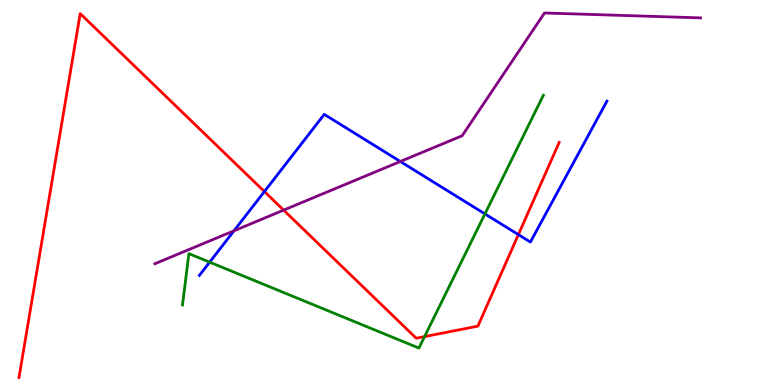[{'lines': ['blue', 'red'], 'intersections': [{'x': 3.41, 'y': 5.02}, {'x': 6.69, 'y': 3.91}]}, {'lines': ['green', 'red'], 'intersections': [{'x': 5.48, 'y': 1.26}]}, {'lines': ['purple', 'red'], 'intersections': [{'x': 3.66, 'y': 4.54}]}, {'lines': ['blue', 'green'], 'intersections': [{'x': 2.71, 'y': 3.19}, {'x': 6.26, 'y': 4.44}]}, {'lines': ['blue', 'purple'], 'intersections': [{'x': 3.02, 'y': 4.01}, {'x': 5.17, 'y': 5.81}]}, {'lines': ['green', 'purple'], 'intersections': []}]